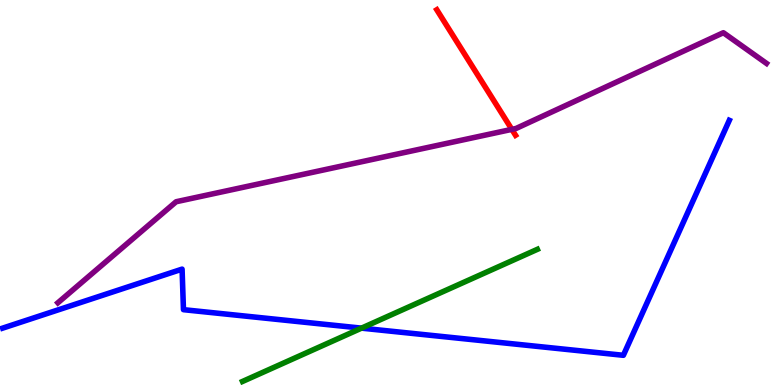[{'lines': ['blue', 'red'], 'intersections': []}, {'lines': ['green', 'red'], 'intersections': []}, {'lines': ['purple', 'red'], 'intersections': [{'x': 6.6, 'y': 6.64}]}, {'lines': ['blue', 'green'], 'intersections': [{'x': 4.66, 'y': 1.48}]}, {'lines': ['blue', 'purple'], 'intersections': []}, {'lines': ['green', 'purple'], 'intersections': []}]